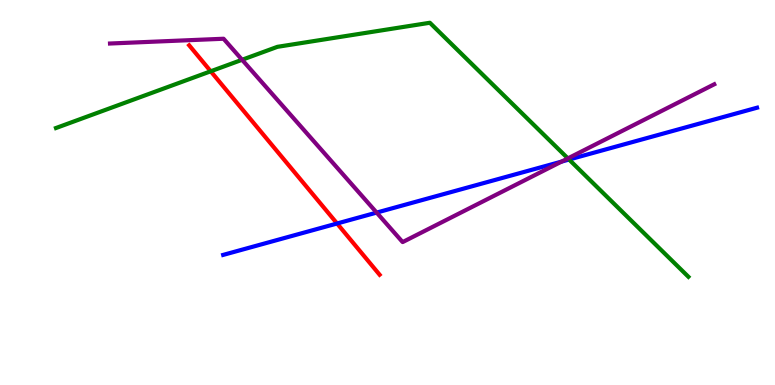[{'lines': ['blue', 'red'], 'intersections': [{'x': 4.35, 'y': 4.19}]}, {'lines': ['green', 'red'], 'intersections': [{'x': 2.72, 'y': 8.15}]}, {'lines': ['purple', 'red'], 'intersections': []}, {'lines': ['blue', 'green'], 'intersections': [{'x': 7.34, 'y': 5.86}]}, {'lines': ['blue', 'purple'], 'intersections': [{'x': 4.86, 'y': 4.48}, {'x': 7.25, 'y': 5.8}]}, {'lines': ['green', 'purple'], 'intersections': [{'x': 3.12, 'y': 8.45}, {'x': 7.33, 'y': 5.89}]}]